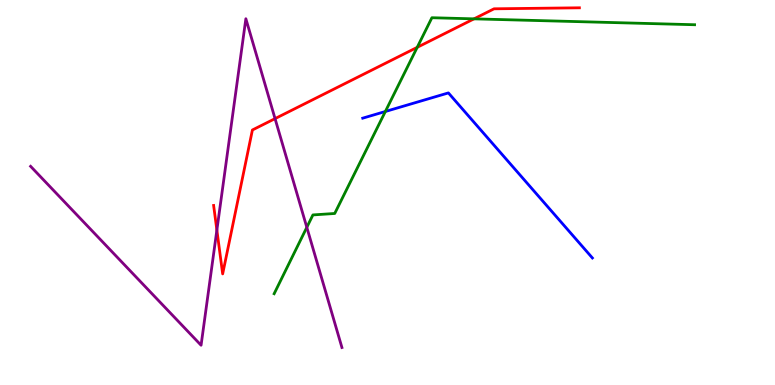[{'lines': ['blue', 'red'], 'intersections': []}, {'lines': ['green', 'red'], 'intersections': [{'x': 5.38, 'y': 8.77}, {'x': 6.12, 'y': 9.51}]}, {'lines': ['purple', 'red'], 'intersections': [{'x': 2.8, 'y': 4.02}, {'x': 3.55, 'y': 6.92}]}, {'lines': ['blue', 'green'], 'intersections': [{'x': 4.97, 'y': 7.1}]}, {'lines': ['blue', 'purple'], 'intersections': []}, {'lines': ['green', 'purple'], 'intersections': [{'x': 3.96, 'y': 4.1}]}]